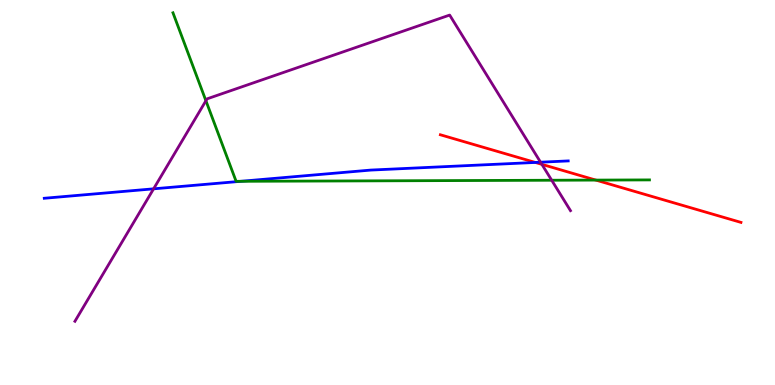[{'lines': ['blue', 'red'], 'intersections': [{'x': 6.91, 'y': 5.78}]}, {'lines': ['green', 'red'], 'intersections': [{'x': 7.69, 'y': 5.32}]}, {'lines': ['purple', 'red'], 'intersections': [{'x': 6.99, 'y': 5.73}]}, {'lines': ['blue', 'green'], 'intersections': [{'x': 3.11, 'y': 5.29}]}, {'lines': ['blue', 'purple'], 'intersections': [{'x': 1.98, 'y': 5.1}, {'x': 6.97, 'y': 5.79}]}, {'lines': ['green', 'purple'], 'intersections': [{'x': 2.66, 'y': 7.38}, {'x': 7.12, 'y': 5.32}]}]